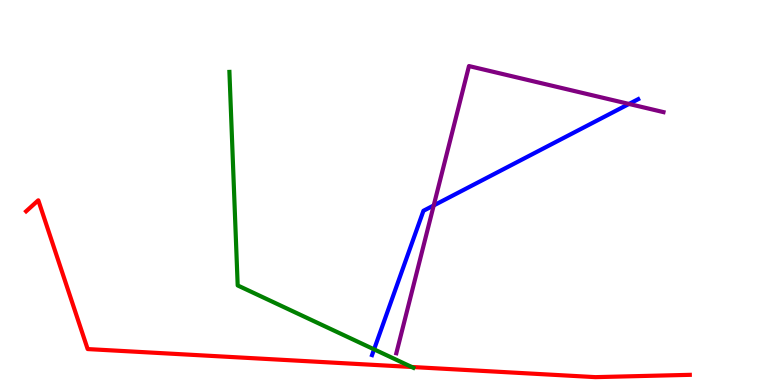[{'lines': ['blue', 'red'], 'intersections': []}, {'lines': ['green', 'red'], 'intersections': [{'x': 5.31, 'y': 0.468}]}, {'lines': ['purple', 'red'], 'intersections': []}, {'lines': ['blue', 'green'], 'intersections': [{'x': 4.83, 'y': 0.926}]}, {'lines': ['blue', 'purple'], 'intersections': [{'x': 5.6, 'y': 4.66}, {'x': 8.12, 'y': 7.3}]}, {'lines': ['green', 'purple'], 'intersections': []}]